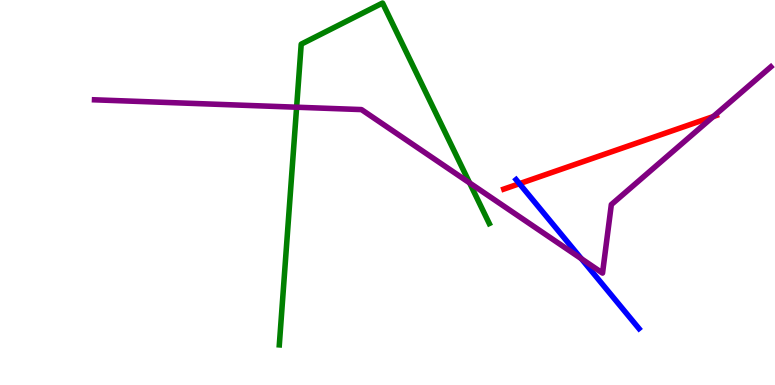[{'lines': ['blue', 'red'], 'intersections': [{'x': 6.7, 'y': 5.23}]}, {'lines': ['green', 'red'], 'intersections': []}, {'lines': ['purple', 'red'], 'intersections': [{'x': 9.2, 'y': 6.97}]}, {'lines': ['blue', 'green'], 'intersections': []}, {'lines': ['blue', 'purple'], 'intersections': [{'x': 7.5, 'y': 3.28}]}, {'lines': ['green', 'purple'], 'intersections': [{'x': 3.83, 'y': 7.22}, {'x': 6.06, 'y': 5.25}]}]